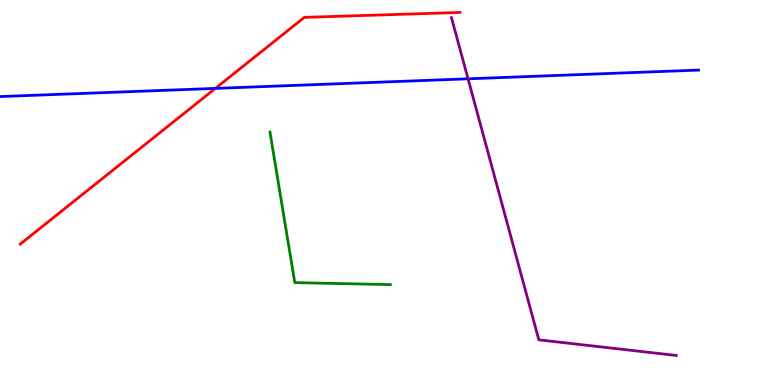[{'lines': ['blue', 'red'], 'intersections': [{'x': 2.78, 'y': 7.7}]}, {'lines': ['green', 'red'], 'intersections': []}, {'lines': ['purple', 'red'], 'intersections': []}, {'lines': ['blue', 'green'], 'intersections': []}, {'lines': ['blue', 'purple'], 'intersections': [{'x': 6.04, 'y': 7.95}]}, {'lines': ['green', 'purple'], 'intersections': []}]